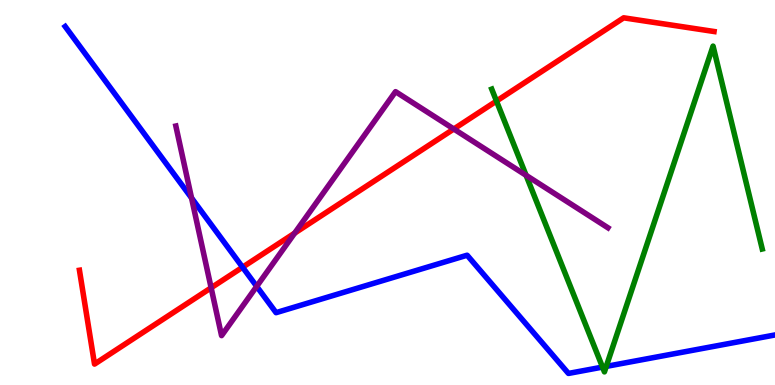[{'lines': ['blue', 'red'], 'intersections': [{'x': 3.13, 'y': 3.06}]}, {'lines': ['green', 'red'], 'intersections': [{'x': 6.41, 'y': 7.38}]}, {'lines': ['purple', 'red'], 'intersections': [{'x': 2.72, 'y': 2.52}, {'x': 3.8, 'y': 3.94}, {'x': 5.86, 'y': 6.65}]}, {'lines': ['blue', 'green'], 'intersections': [{'x': 7.77, 'y': 0.465}, {'x': 7.82, 'y': 0.483}]}, {'lines': ['blue', 'purple'], 'intersections': [{'x': 2.47, 'y': 4.86}, {'x': 3.31, 'y': 2.56}]}, {'lines': ['green', 'purple'], 'intersections': [{'x': 6.79, 'y': 5.45}]}]